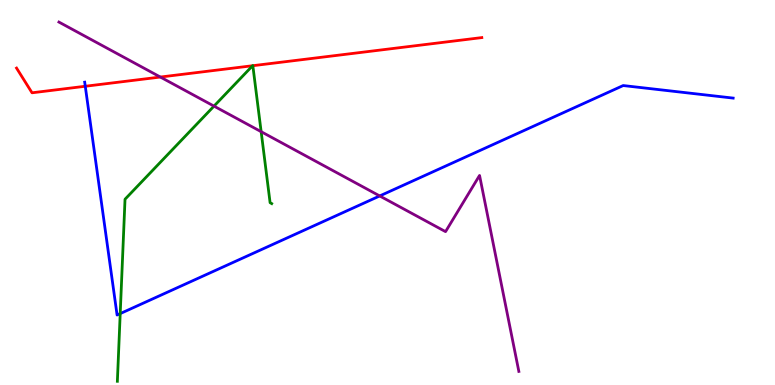[{'lines': ['blue', 'red'], 'intersections': [{'x': 1.1, 'y': 7.76}]}, {'lines': ['green', 'red'], 'intersections': [{'x': 3.26, 'y': 8.29}, {'x': 3.26, 'y': 8.29}]}, {'lines': ['purple', 'red'], 'intersections': [{'x': 2.07, 'y': 8.0}]}, {'lines': ['blue', 'green'], 'intersections': [{'x': 1.55, 'y': 1.85}]}, {'lines': ['blue', 'purple'], 'intersections': [{'x': 4.9, 'y': 4.91}]}, {'lines': ['green', 'purple'], 'intersections': [{'x': 2.76, 'y': 7.24}, {'x': 3.37, 'y': 6.58}]}]